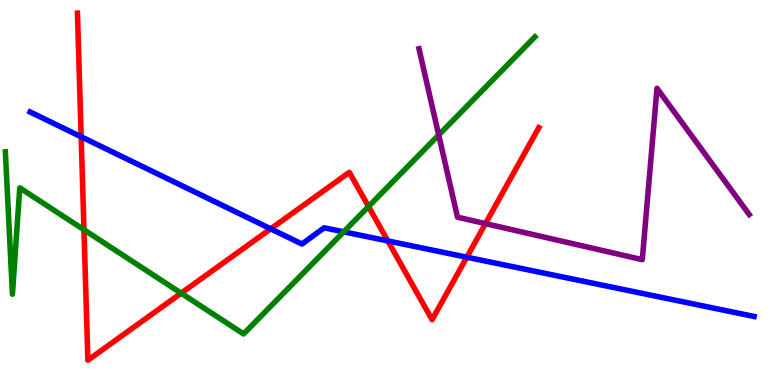[{'lines': ['blue', 'red'], 'intersections': [{'x': 1.05, 'y': 6.45}, {'x': 3.49, 'y': 4.06}, {'x': 5.0, 'y': 3.74}, {'x': 6.02, 'y': 3.32}]}, {'lines': ['green', 'red'], 'intersections': [{'x': 1.08, 'y': 4.03}, {'x': 2.34, 'y': 2.38}, {'x': 4.76, 'y': 4.64}]}, {'lines': ['purple', 'red'], 'intersections': [{'x': 6.26, 'y': 4.19}]}, {'lines': ['blue', 'green'], 'intersections': [{'x': 4.43, 'y': 3.98}]}, {'lines': ['blue', 'purple'], 'intersections': []}, {'lines': ['green', 'purple'], 'intersections': [{'x': 5.66, 'y': 6.49}]}]